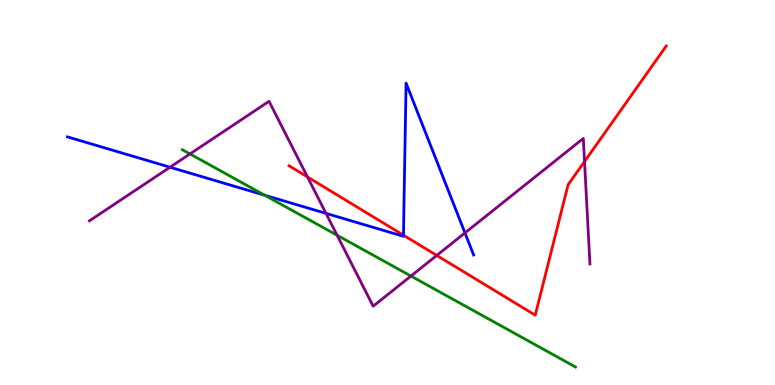[{'lines': ['blue', 'red'], 'intersections': [{'x': 5.21, 'y': 3.89}]}, {'lines': ['green', 'red'], 'intersections': []}, {'lines': ['purple', 'red'], 'intersections': [{'x': 3.97, 'y': 5.4}, {'x': 5.64, 'y': 3.37}, {'x': 7.54, 'y': 5.8}]}, {'lines': ['blue', 'green'], 'intersections': [{'x': 3.42, 'y': 4.93}]}, {'lines': ['blue', 'purple'], 'intersections': [{'x': 2.19, 'y': 5.66}, {'x': 4.21, 'y': 4.46}, {'x': 6.0, 'y': 3.95}]}, {'lines': ['green', 'purple'], 'intersections': [{'x': 2.45, 'y': 6.0}, {'x': 4.35, 'y': 3.89}, {'x': 5.3, 'y': 2.83}]}]